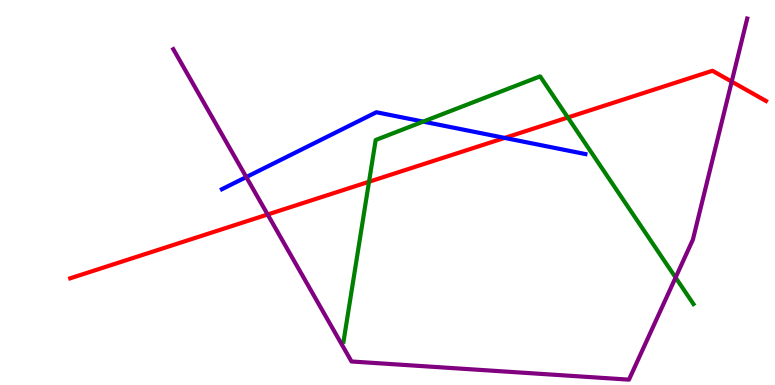[{'lines': ['blue', 'red'], 'intersections': [{'x': 6.51, 'y': 6.42}]}, {'lines': ['green', 'red'], 'intersections': [{'x': 4.76, 'y': 5.28}, {'x': 7.33, 'y': 6.95}]}, {'lines': ['purple', 'red'], 'intersections': [{'x': 3.45, 'y': 4.43}, {'x': 9.44, 'y': 7.88}]}, {'lines': ['blue', 'green'], 'intersections': [{'x': 5.46, 'y': 6.84}]}, {'lines': ['blue', 'purple'], 'intersections': [{'x': 3.18, 'y': 5.4}]}, {'lines': ['green', 'purple'], 'intersections': [{'x': 8.72, 'y': 2.79}]}]